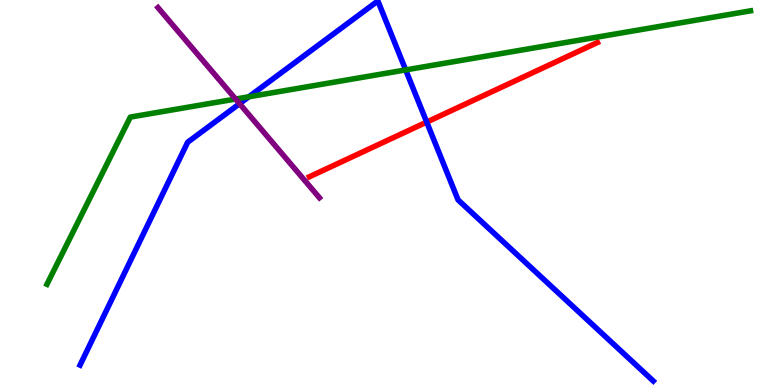[{'lines': ['blue', 'red'], 'intersections': [{'x': 5.51, 'y': 6.83}]}, {'lines': ['green', 'red'], 'intersections': []}, {'lines': ['purple', 'red'], 'intersections': []}, {'lines': ['blue', 'green'], 'intersections': [{'x': 3.21, 'y': 7.49}, {'x': 5.23, 'y': 8.18}]}, {'lines': ['blue', 'purple'], 'intersections': [{'x': 3.09, 'y': 7.31}]}, {'lines': ['green', 'purple'], 'intersections': [{'x': 3.04, 'y': 7.43}]}]